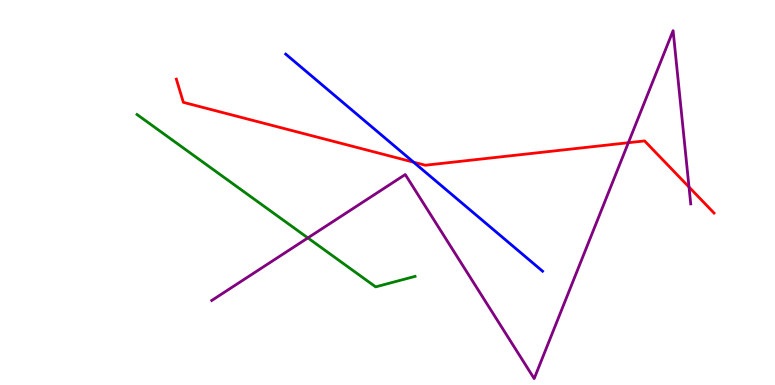[{'lines': ['blue', 'red'], 'intersections': [{'x': 5.34, 'y': 5.79}]}, {'lines': ['green', 'red'], 'intersections': []}, {'lines': ['purple', 'red'], 'intersections': [{'x': 8.11, 'y': 6.29}, {'x': 8.89, 'y': 5.14}]}, {'lines': ['blue', 'green'], 'intersections': []}, {'lines': ['blue', 'purple'], 'intersections': []}, {'lines': ['green', 'purple'], 'intersections': [{'x': 3.97, 'y': 3.82}]}]